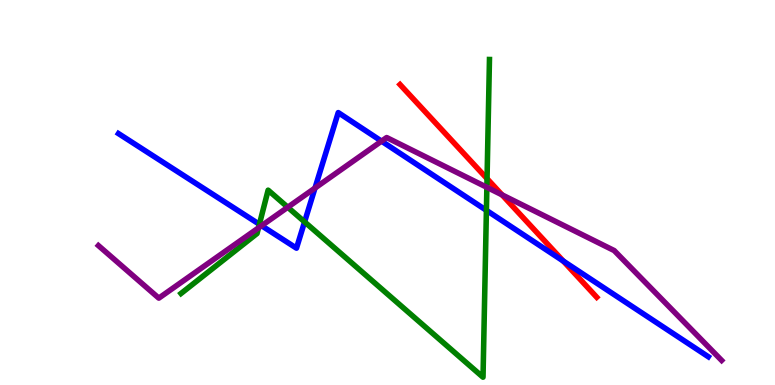[{'lines': ['blue', 'red'], 'intersections': [{'x': 7.27, 'y': 3.22}]}, {'lines': ['green', 'red'], 'intersections': [{'x': 6.28, 'y': 5.36}]}, {'lines': ['purple', 'red'], 'intersections': [{'x': 6.48, 'y': 4.94}]}, {'lines': ['blue', 'green'], 'intersections': [{'x': 3.35, 'y': 4.17}, {'x': 3.93, 'y': 4.24}, {'x': 6.28, 'y': 4.54}]}, {'lines': ['blue', 'purple'], 'intersections': [{'x': 3.38, 'y': 4.14}, {'x': 4.06, 'y': 5.12}, {'x': 4.92, 'y': 6.33}]}, {'lines': ['green', 'purple'], 'intersections': [{'x': 3.34, 'y': 4.08}, {'x': 3.71, 'y': 4.62}, {'x': 6.28, 'y': 5.13}]}]